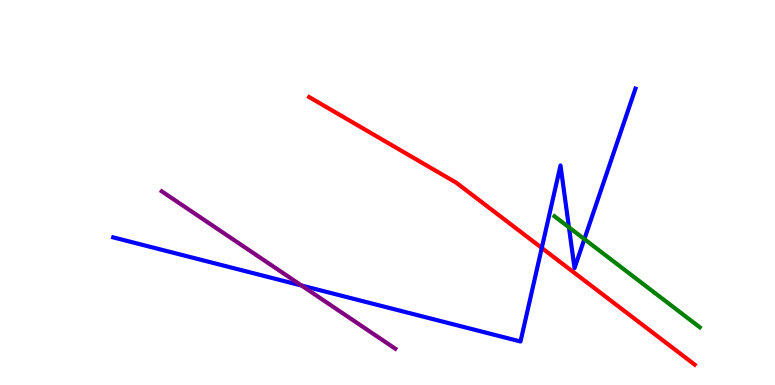[{'lines': ['blue', 'red'], 'intersections': [{'x': 6.99, 'y': 3.56}]}, {'lines': ['green', 'red'], 'intersections': []}, {'lines': ['purple', 'red'], 'intersections': []}, {'lines': ['blue', 'green'], 'intersections': [{'x': 7.34, 'y': 4.1}, {'x': 7.54, 'y': 3.79}]}, {'lines': ['blue', 'purple'], 'intersections': [{'x': 3.89, 'y': 2.58}]}, {'lines': ['green', 'purple'], 'intersections': []}]